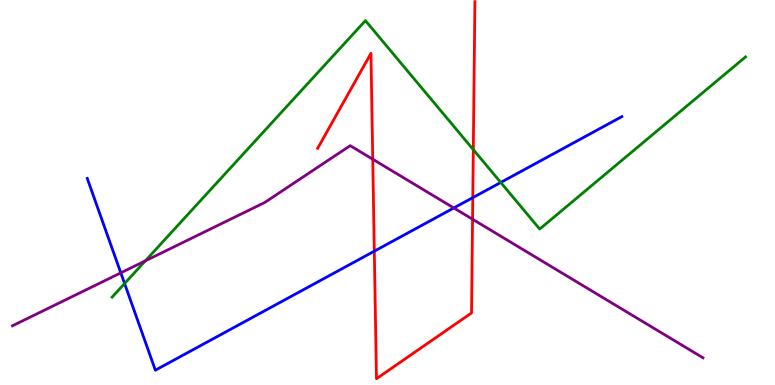[{'lines': ['blue', 'red'], 'intersections': [{'x': 4.83, 'y': 3.48}, {'x': 6.1, 'y': 4.87}]}, {'lines': ['green', 'red'], 'intersections': [{'x': 6.11, 'y': 6.11}]}, {'lines': ['purple', 'red'], 'intersections': [{'x': 4.81, 'y': 5.86}, {'x': 6.1, 'y': 4.31}]}, {'lines': ['blue', 'green'], 'intersections': [{'x': 1.61, 'y': 2.64}, {'x': 6.46, 'y': 5.26}]}, {'lines': ['blue', 'purple'], 'intersections': [{'x': 1.56, 'y': 2.91}, {'x': 5.86, 'y': 4.6}]}, {'lines': ['green', 'purple'], 'intersections': [{'x': 1.88, 'y': 3.22}]}]